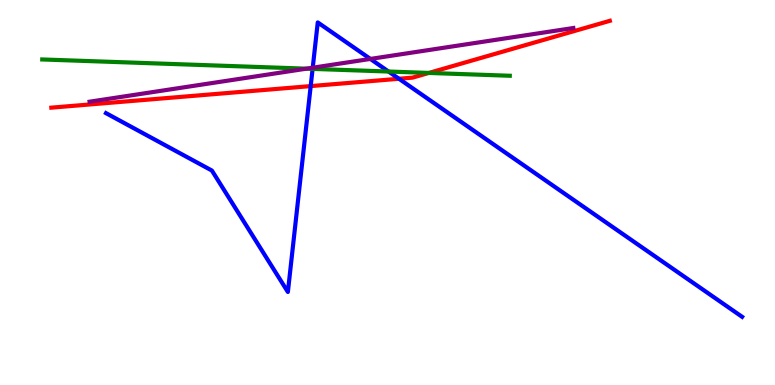[{'lines': ['blue', 'red'], 'intersections': [{'x': 4.01, 'y': 7.76}, {'x': 5.15, 'y': 7.95}]}, {'lines': ['green', 'red'], 'intersections': [{'x': 5.53, 'y': 8.11}]}, {'lines': ['purple', 'red'], 'intersections': []}, {'lines': ['blue', 'green'], 'intersections': [{'x': 4.03, 'y': 8.21}, {'x': 5.01, 'y': 8.14}]}, {'lines': ['blue', 'purple'], 'intersections': [{'x': 4.04, 'y': 8.24}, {'x': 4.78, 'y': 8.47}]}, {'lines': ['green', 'purple'], 'intersections': [{'x': 3.95, 'y': 8.22}]}]